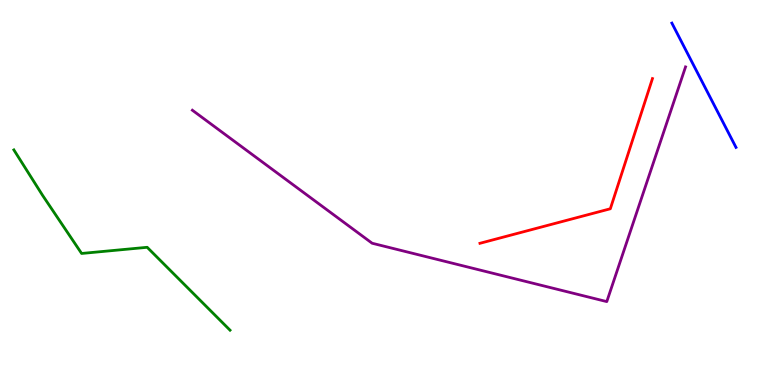[{'lines': ['blue', 'red'], 'intersections': []}, {'lines': ['green', 'red'], 'intersections': []}, {'lines': ['purple', 'red'], 'intersections': []}, {'lines': ['blue', 'green'], 'intersections': []}, {'lines': ['blue', 'purple'], 'intersections': []}, {'lines': ['green', 'purple'], 'intersections': []}]